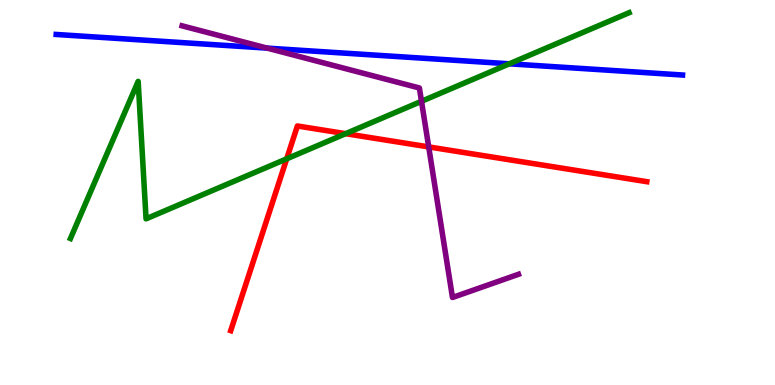[{'lines': ['blue', 'red'], 'intersections': []}, {'lines': ['green', 'red'], 'intersections': [{'x': 3.7, 'y': 5.87}, {'x': 4.46, 'y': 6.53}]}, {'lines': ['purple', 'red'], 'intersections': [{'x': 5.53, 'y': 6.18}]}, {'lines': ['blue', 'green'], 'intersections': [{'x': 6.57, 'y': 8.34}]}, {'lines': ['blue', 'purple'], 'intersections': [{'x': 3.45, 'y': 8.75}]}, {'lines': ['green', 'purple'], 'intersections': [{'x': 5.44, 'y': 7.37}]}]